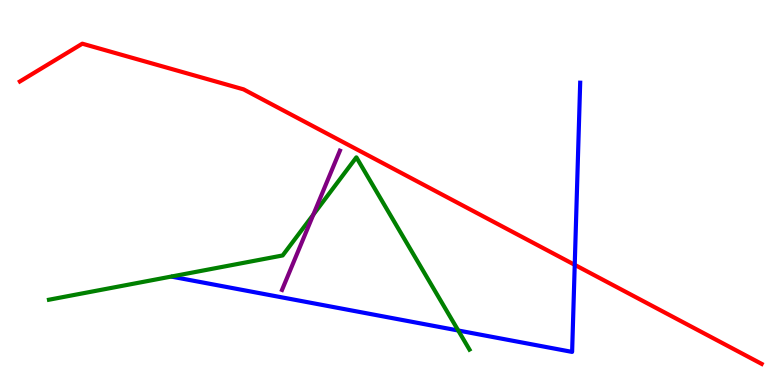[{'lines': ['blue', 'red'], 'intersections': [{'x': 7.42, 'y': 3.12}]}, {'lines': ['green', 'red'], 'intersections': []}, {'lines': ['purple', 'red'], 'intersections': []}, {'lines': ['blue', 'green'], 'intersections': [{'x': 5.91, 'y': 1.42}]}, {'lines': ['blue', 'purple'], 'intersections': []}, {'lines': ['green', 'purple'], 'intersections': [{'x': 4.04, 'y': 4.43}]}]